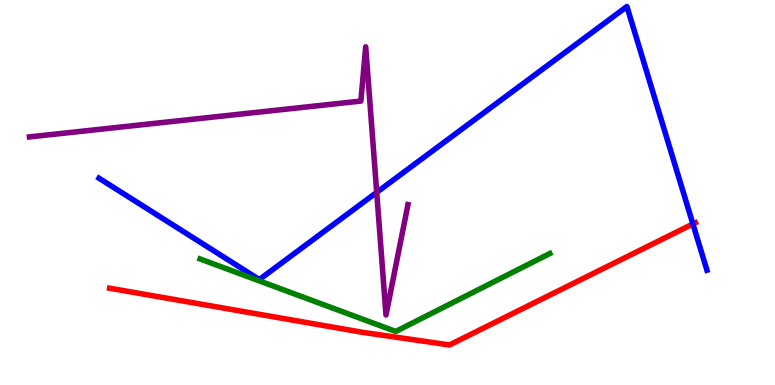[{'lines': ['blue', 'red'], 'intersections': [{'x': 8.94, 'y': 4.18}]}, {'lines': ['green', 'red'], 'intersections': []}, {'lines': ['purple', 'red'], 'intersections': []}, {'lines': ['blue', 'green'], 'intersections': []}, {'lines': ['blue', 'purple'], 'intersections': [{'x': 4.86, 'y': 5.0}]}, {'lines': ['green', 'purple'], 'intersections': []}]